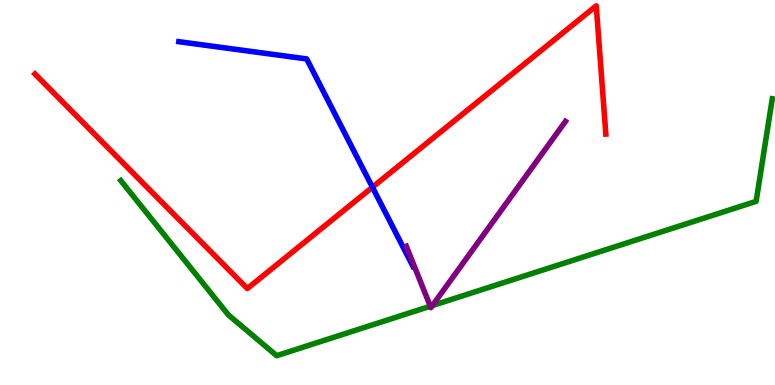[{'lines': ['blue', 'red'], 'intersections': [{'x': 4.81, 'y': 5.14}]}, {'lines': ['green', 'red'], 'intersections': []}, {'lines': ['purple', 'red'], 'intersections': []}, {'lines': ['blue', 'green'], 'intersections': []}, {'lines': ['blue', 'purple'], 'intersections': []}, {'lines': ['green', 'purple'], 'intersections': [{'x': 5.55, 'y': 2.05}, {'x': 5.58, 'y': 2.06}]}]